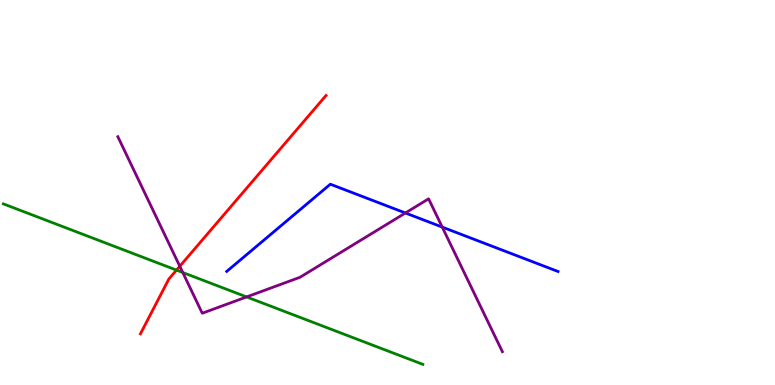[{'lines': ['blue', 'red'], 'intersections': []}, {'lines': ['green', 'red'], 'intersections': [{'x': 2.28, 'y': 2.98}]}, {'lines': ['purple', 'red'], 'intersections': [{'x': 2.32, 'y': 3.08}]}, {'lines': ['blue', 'green'], 'intersections': []}, {'lines': ['blue', 'purple'], 'intersections': [{'x': 5.23, 'y': 4.47}, {'x': 5.71, 'y': 4.1}]}, {'lines': ['green', 'purple'], 'intersections': [{'x': 2.36, 'y': 2.92}, {'x': 3.18, 'y': 2.29}]}]